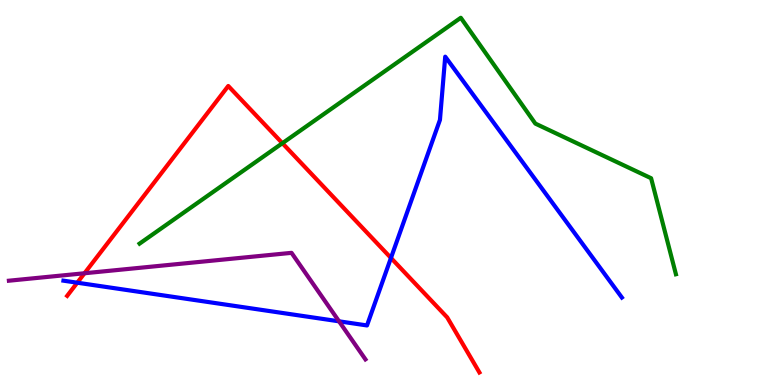[{'lines': ['blue', 'red'], 'intersections': [{'x': 0.997, 'y': 2.66}, {'x': 5.04, 'y': 3.3}]}, {'lines': ['green', 'red'], 'intersections': [{'x': 3.64, 'y': 6.28}]}, {'lines': ['purple', 'red'], 'intersections': [{'x': 1.09, 'y': 2.9}]}, {'lines': ['blue', 'green'], 'intersections': []}, {'lines': ['blue', 'purple'], 'intersections': [{'x': 4.37, 'y': 1.65}]}, {'lines': ['green', 'purple'], 'intersections': []}]